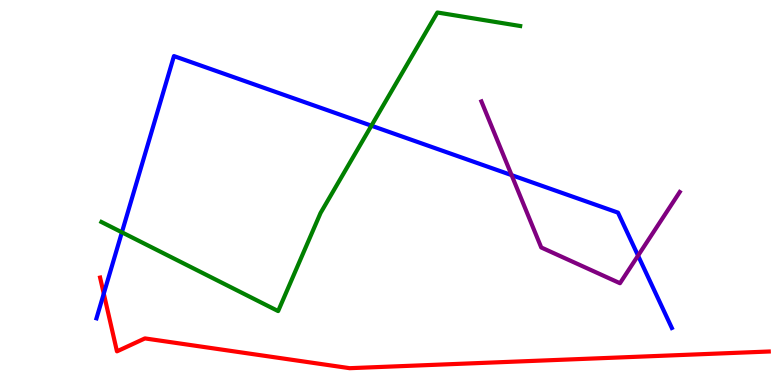[{'lines': ['blue', 'red'], 'intersections': [{'x': 1.34, 'y': 2.37}]}, {'lines': ['green', 'red'], 'intersections': []}, {'lines': ['purple', 'red'], 'intersections': []}, {'lines': ['blue', 'green'], 'intersections': [{'x': 1.57, 'y': 3.97}, {'x': 4.79, 'y': 6.74}]}, {'lines': ['blue', 'purple'], 'intersections': [{'x': 6.6, 'y': 5.45}, {'x': 8.23, 'y': 3.36}]}, {'lines': ['green', 'purple'], 'intersections': []}]